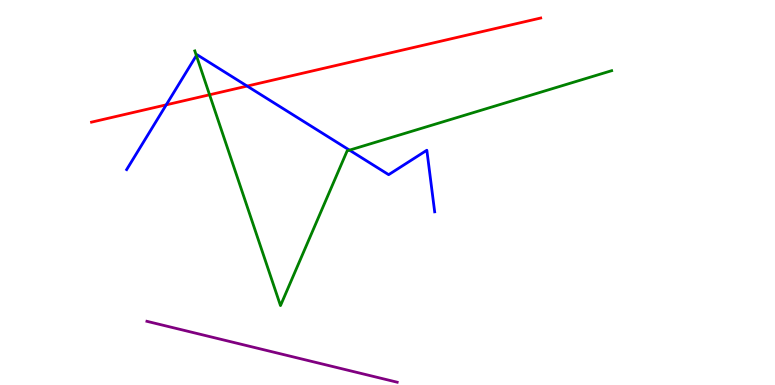[{'lines': ['blue', 'red'], 'intersections': [{'x': 2.15, 'y': 7.28}, {'x': 3.19, 'y': 7.76}]}, {'lines': ['green', 'red'], 'intersections': [{'x': 2.7, 'y': 7.54}]}, {'lines': ['purple', 'red'], 'intersections': []}, {'lines': ['blue', 'green'], 'intersections': [{'x': 2.53, 'y': 8.56}, {'x': 4.51, 'y': 6.1}]}, {'lines': ['blue', 'purple'], 'intersections': []}, {'lines': ['green', 'purple'], 'intersections': []}]